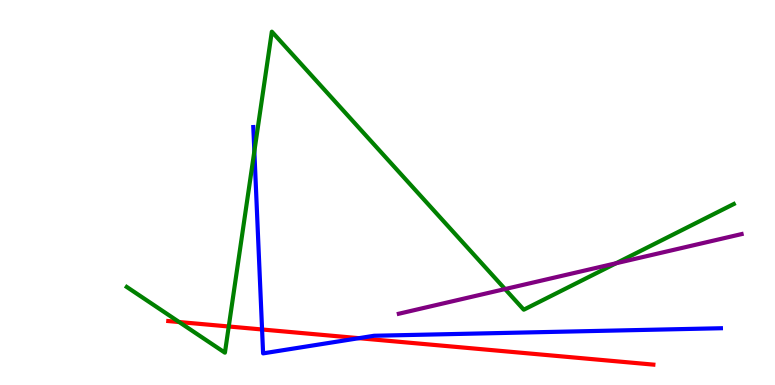[{'lines': ['blue', 'red'], 'intersections': [{'x': 3.38, 'y': 1.44}, {'x': 4.63, 'y': 1.22}]}, {'lines': ['green', 'red'], 'intersections': [{'x': 2.31, 'y': 1.64}, {'x': 2.95, 'y': 1.52}]}, {'lines': ['purple', 'red'], 'intersections': []}, {'lines': ['blue', 'green'], 'intersections': [{'x': 3.28, 'y': 6.07}]}, {'lines': ['blue', 'purple'], 'intersections': []}, {'lines': ['green', 'purple'], 'intersections': [{'x': 6.52, 'y': 2.49}, {'x': 7.95, 'y': 3.16}]}]